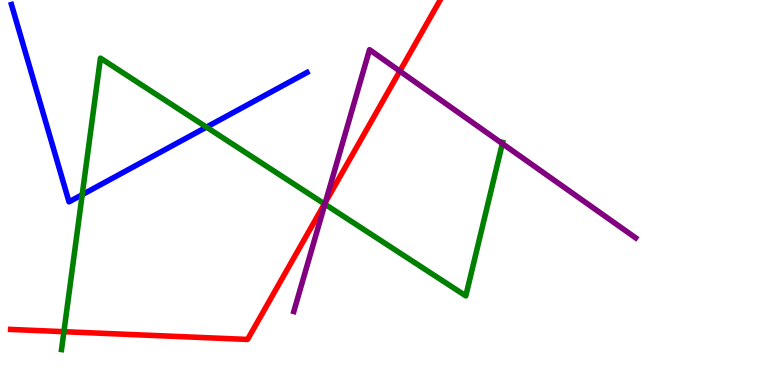[{'lines': ['blue', 'red'], 'intersections': []}, {'lines': ['green', 'red'], 'intersections': [{'x': 0.825, 'y': 1.38}, {'x': 4.19, 'y': 4.7}]}, {'lines': ['purple', 'red'], 'intersections': [{'x': 4.2, 'y': 4.75}, {'x': 5.16, 'y': 8.15}]}, {'lines': ['blue', 'green'], 'intersections': [{'x': 1.06, 'y': 4.94}, {'x': 2.66, 'y': 6.7}]}, {'lines': ['blue', 'purple'], 'intersections': []}, {'lines': ['green', 'purple'], 'intersections': [{'x': 4.19, 'y': 4.7}, {'x': 6.48, 'y': 6.27}]}]